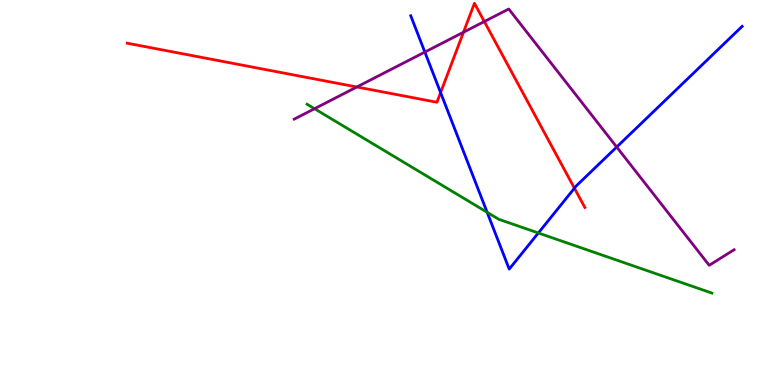[{'lines': ['blue', 'red'], 'intersections': [{'x': 5.69, 'y': 7.6}, {'x': 7.41, 'y': 5.11}]}, {'lines': ['green', 'red'], 'intersections': []}, {'lines': ['purple', 'red'], 'intersections': [{'x': 4.6, 'y': 7.74}, {'x': 5.98, 'y': 9.16}, {'x': 6.25, 'y': 9.44}]}, {'lines': ['blue', 'green'], 'intersections': [{'x': 6.29, 'y': 4.49}, {'x': 6.95, 'y': 3.95}]}, {'lines': ['blue', 'purple'], 'intersections': [{'x': 5.48, 'y': 8.65}, {'x': 7.96, 'y': 6.18}]}, {'lines': ['green', 'purple'], 'intersections': [{'x': 4.06, 'y': 7.18}]}]